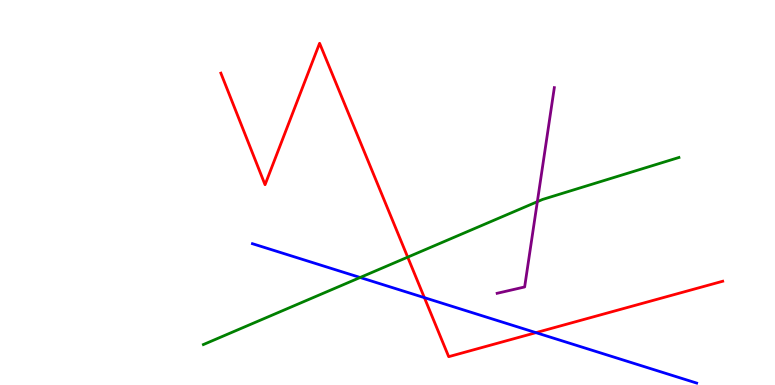[{'lines': ['blue', 'red'], 'intersections': [{'x': 5.48, 'y': 2.27}, {'x': 6.92, 'y': 1.36}]}, {'lines': ['green', 'red'], 'intersections': [{'x': 5.26, 'y': 3.32}]}, {'lines': ['purple', 'red'], 'intersections': []}, {'lines': ['blue', 'green'], 'intersections': [{'x': 4.65, 'y': 2.79}]}, {'lines': ['blue', 'purple'], 'intersections': []}, {'lines': ['green', 'purple'], 'intersections': [{'x': 6.93, 'y': 4.76}]}]